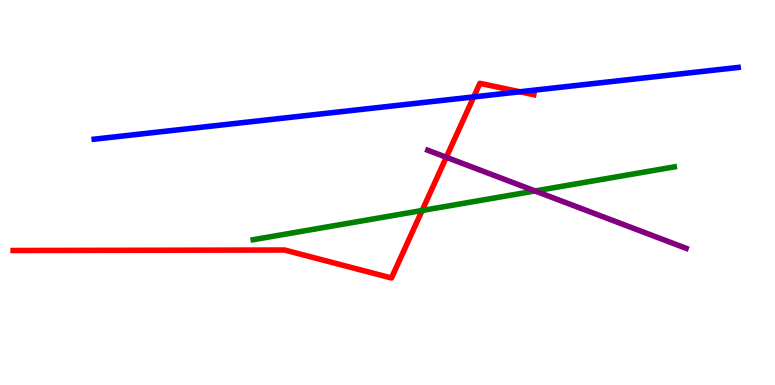[{'lines': ['blue', 'red'], 'intersections': [{'x': 6.11, 'y': 7.48}, {'x': 6.71, 'y': 7.62}]}, {'lines': ['green', 'red'], 'intersections': [{'x': 5.45, 'y': 4.53}]}, {'lines': ['purple', 'red'], 'intersections': [{'x': 5.76, 'y': 5.91}]}, {'lines': ['blue', 'green'], 'intersections': []}, {'lines': ['blue', 'purple'], 'intersections': []}, {'lines': ['green', 'purple'], 'intersections': [{'x': 6.9, 'y': 5.04}]}]